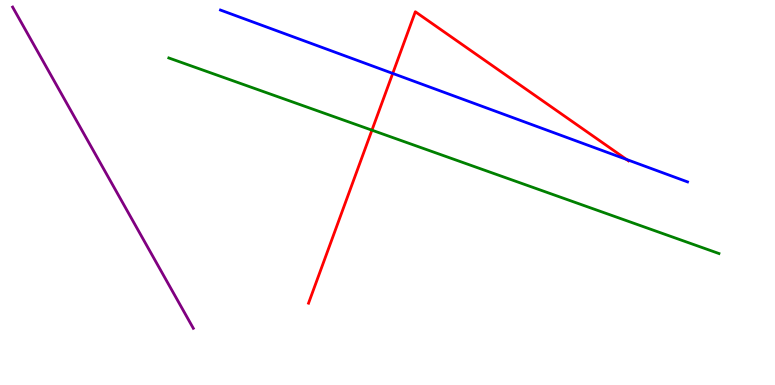[{'lines': ['blue', 'red'], 'intersections': [{'x': 5.07, 'y': 8.09}, {'x': 8.08, 'y': 5.86}]}, {'lines': ['green', 'red'], 'intersections': [{'x': 4.8, 'y': 6.62}]}, {'lines': ['purple', 'red'], 'intersections': []}, {'lines': ['blue', 'green'], 'intersections': []}, {'lines': ['blue', 'purple'], 'intersections': []}, {'lines': ['green', 'purple'], 'intersections': []}]